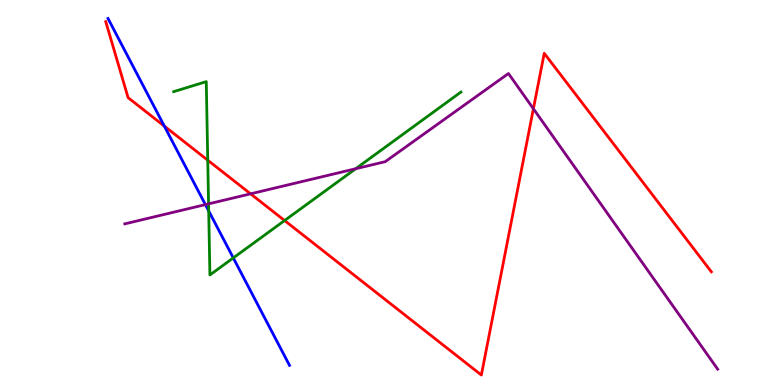[{'lines': ['blue', 'red'], 'intersections': [{'x': 2.12, 'y': 6.72}]}, {'lines': ['green', 'red'], 'intersections': [{'x': 2.68, 'y': 5.84}, {'x': 3.67, 'y': 4.27}]}, {'lines': ['purple', 'red'], 'intersections': [{'x': 3.23, 'y': 4.97}, {'x': 6.88, 'y': 7.17}]}, {'lines': ['blue', 'green'], 'intersections': [{'x': 2.69, 'y': 4.52}, {'x': 3.01, 'y': 3.3}]}, {'lines': ['blue', 'purple'], 'intersections': [{'x': 2.65, 'y': 4.69}]}, {'lines': ['green', 'purple'], 'intersections': [{'x': 2.69, 'y': 4.7}, {'x': 4.59, 'y': 5.62}]}]